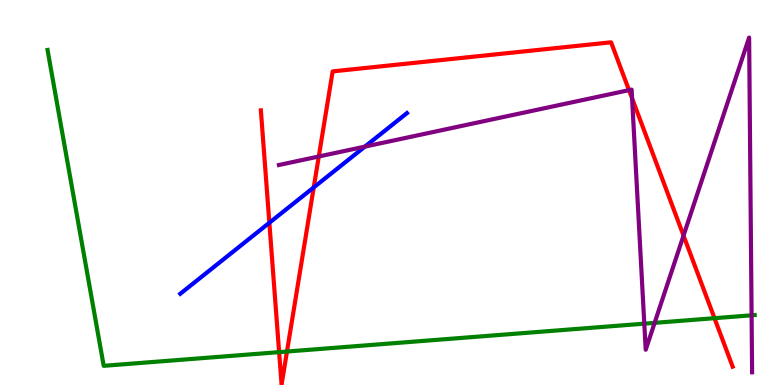[{'lines': ['blue', 'red'], 'intersections': [{'x': 3.48, 'y': 4.21}, {'x': 4.05, 'y': 5.13}]}, {'lines': ['green', 'red'], 'intersections': [{'x': 3.6, 'y': 0.854}, {'x': 3.7, 'y': 0.869}, {'x': 9.22, 'y': 1.74}]}, {'lines': ['purple', 'red'], 'intersections': [{'x': 4.11, 'y': 5.94}, {'x': 8.12, 'y': 7.66}, {'x': 8.16, 'y': 7.45}, {'x': 8.82, 'y': 3.88}]}, {'lines': ['blue', 'green'], 'intersections': []}, {'lines': ['blue', 'purple'], 'intersections': [{'x': 4.71, 'y': 6.19}]}, {'lines': ['green', 'purple'], 'intersections': [{'x': 8.31, 'y': 1.59}, {'x': 8.45, 'y': 1.61}, {'x': 9.7, 'y': 1.81}]}]